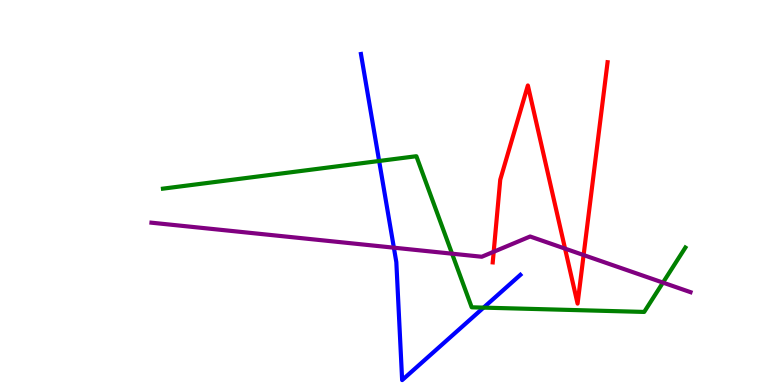[{'lines': ['blue', 'red'], 'intersections': []}, {'lines': ['green', 'red'], 'intersections': []}, {'lines': ['purple', 'red'], 'intersections': [{'x': 6.37, 'y': 3.46}, {'x': 7.29, 'y': 3.54}, {'x': 7.53, 'y': 3.38}]}, {'lines': ['blue', 'green'], 'intersections': [{'x': 4.89, 'y': 5.82}, {'x': 6.24, 'y': 2.01}]}, {'lines': ['blue', 'purple'], 'intersections': [{'x': 5.08, 'y': 3.57}]}, {'lines': ['green', 'purple'], 'intersections': [{'x': 5.83, 'y': 3.41}, {'x': 8.55, 'y': 2.66}]}]